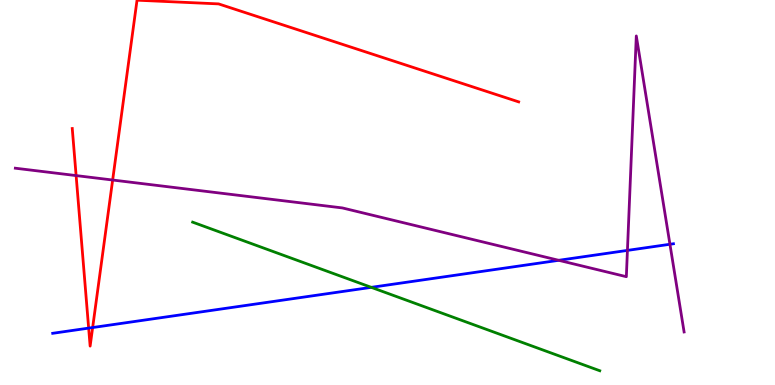[{'lines': ['blue', 'red'], 'intersections': [{'x': 1.14, 'y': 1.48}, {'x': 1.2, 'y': 1.49}]}, {'lines': ['green', 'red'], 'intersections': []}, {'lines': ['purple', 'red'], 'intersections': [{'x': 0.982, 'y': 5.44}, {'x': 1.45, 'y': 5.32}]}, {'lines': ['blue', 'green'], 'intersections': [{'x': 4.79, 'y': 2.54}]}, {'lines': ['blue', 'purple'], 'intersections': [{'x': 7.21, 'y': 3.24}, {'x': 8.1, 'y': 3.5}, {'x': 8.64, 'y': 3.66}]}, {'lines': ['green', 'purple'], 'intersections': []}]